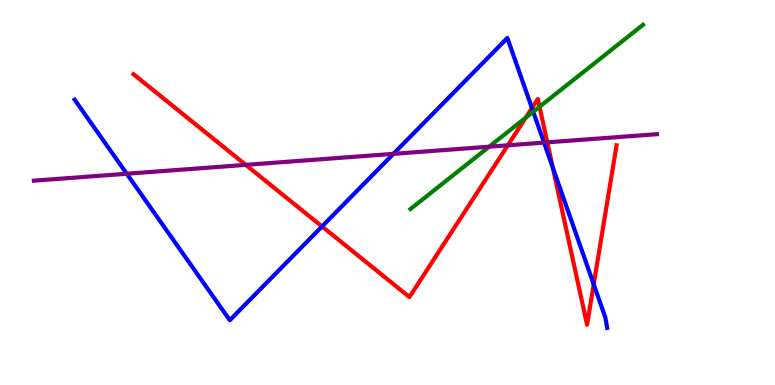[{'lines': ['blue', 'red'], 'intersections': [{'x': 4.16, 'y': 4.12}, {'x': 6.86, 'y': 7.19}, {'x': 7.13, 'y': 5.65}, {'x': 7.66, 'y': 2.61}]}, {'lines': ['green', 'red'], 'intersections': [{'x': 6.78, 'y': 6.94}, {'x': 6.96, 'y': 7.23}]}, {'lines': ['purple', 'red'], 'intersections': [{'x': 3.17, 'y': 5.72}, {'x': 6.55, 'y': 6.23}, {'x': 7.06, 'y': 6.3}]}, {'lines': ['blue', 'green'], 'intersections': [{'x': 6.88, 'y': 7.1}]}, {'lines': ['blue', 'purple'], 'intersections': [{'x': 1.64, 'y': 5.49}, {'x': 5.08, 'y': 6.0}, {'x': 7.02, 'y': 6.3}]}, {'lines': ['green', 'purple'], 'intersections': [{'x': 6.31, 'y': 6.19}]}]